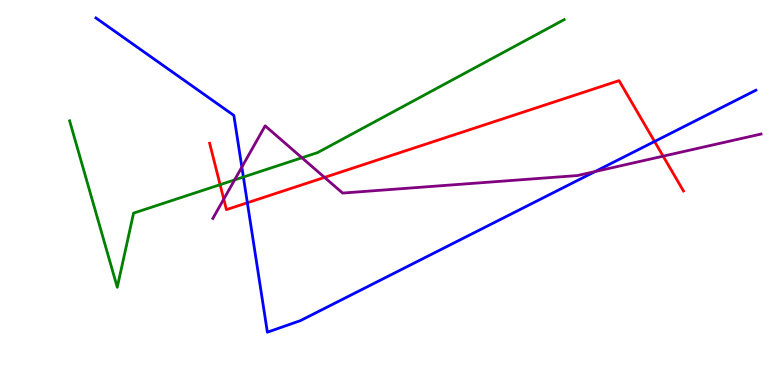[{'lines': ['blue', 'red'], 'intersections': [{'x': 3.19, 'y': 4.73}, {'x': 8.45, 'y': 6.33}]}, {'lines': ['green', 'red'], 'intersections': [{'x': 2.84, 'y': 5.2}]}, {'lines': ['purple', 'red'], 'intersections': [{'x': 2.89, 'y': 4.83}, {'x': 4.19, 'y': 5.39}, {'x': 8.56, 'y': 5.94}]}, {'lines': ['blue', 'green'], 'intersections': [{'x': 3.14, 'y': 5.4}]}, {'lines': ['blue', 'purple'], 'intersections': [{'x': 3.12, 'y': 5.66}, {'x': 7.68, 'y': 5.54}]}, {'lines': ['green', 'purple'], 'intersections': [{'x': 3.03, 'y': 5.33}, {'x': 3.9, 'y': 5.9}]}]